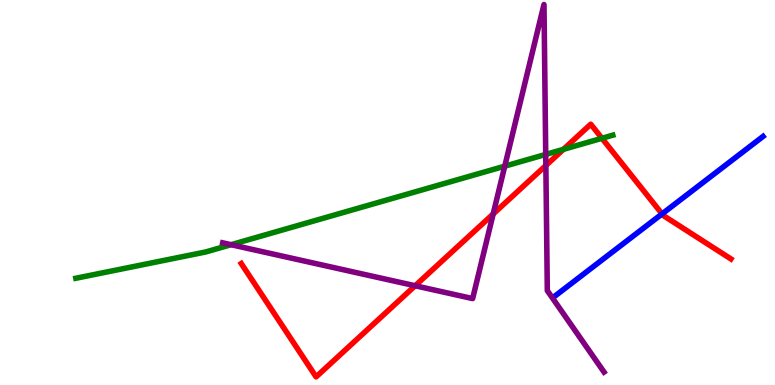[{'lines': ['blue', 'red'], 'intersections': [{'x': 8.54, 'y': 4.44}]}, {'lines': ['green', 'red'], 'intersections': [{'x': 7.27, 'y': 6.12}, {'x': 7.77, 'y': 6.41}]}, {'lines': ['purple', 'red'], 'intersections': [{'x': 5.36, 'y': 2.58}, {'x': 6.36, 'y': 4.44}, {'x': 7.04, 'y': 5.7}]}, {'lines': ['blue', 'green'], 'intersections': []}, {'lines': ['blue', 'purple'], 'intersections': []}, {'lines': ['green', 'purple'], 'intersections': [{'x': 2.98, 'y': 3.64}, {'x': 6.51, 'y': 5.68}, {'x': 7.04, 'y': 5.99}]}]